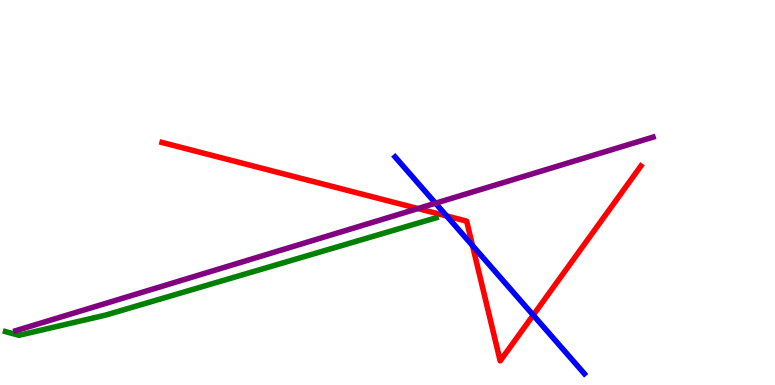[{'lines': ['blue', 'red'], 'intersections': [{'x': 5.76, 'y': 4.39}, {'x': 6.1, 'y': 3.62}, {'x': 6.88, 'y': 1.81}]}, {'lines': ['green', 'red'], 'intersections': []}, {'lines': ['purple', 'red'], 'intersections': [{'x': 5.39, 'y': 4.58}]}, {'lines': ['blue', 'green'], 'intersections': []}, {'lines': ['blue', 'purple'], 'intersections': [{'x': 5.62, 'y': 4.72}]}, {'lines': ['green', 'purple'], 'intersections': []}]